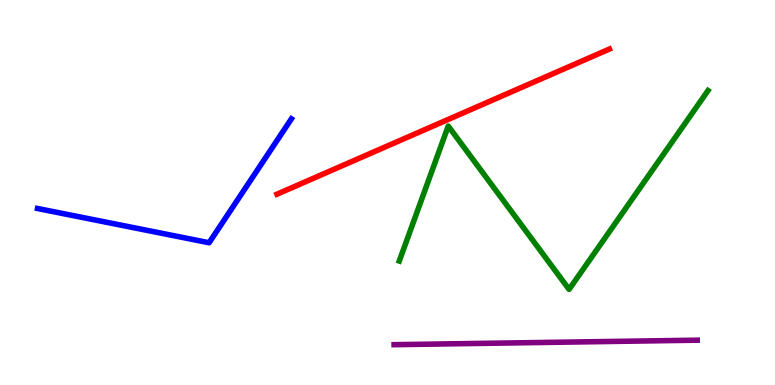[{'lines': ['blue', 'red'], 'intersections': []}, {'lines': ['green', 'red'], 'intersections': []}, {'lines': ['purple', 'red'], 'intersections': []}, {'lines': ['blue', 'green'], 'intersections': []}, {'lines': ['blue', 'purple'], 'intersections': []}, {'lines': ['green', 'purple'], 'intersections': []}]